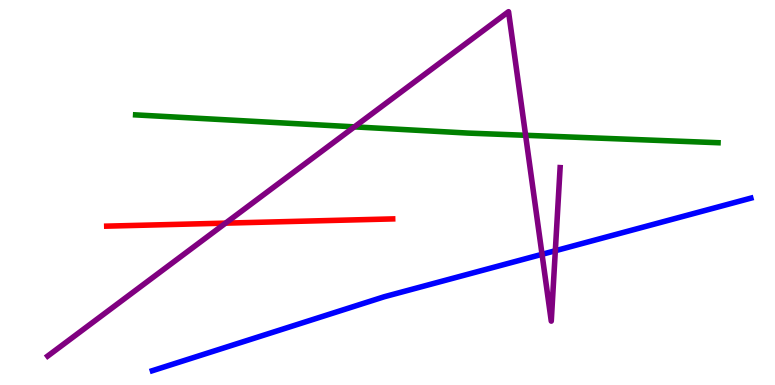[{'lines': ['blue', 'red'], 'intersections': []}, {'lines': ['green', 'red'], 'intersections': []}, {'lines': ['purple', 'red'], 'intersections': [{'x': 2.91, 'y': 4.2}]}, {'lines': ['blue', 'green'], 'intersections': []}, {'lines': ['blue', 'purple'], 'intersections': [{'x': 6.99, 'y': 3.39}, {'x': 7.17, 'y': 3.49}]}, {'lines': ['green', 'purple'], 'intersections': [{'x': 4.57, 'y': 6.7}, {'x': 6.78, 'y': 6.49}]}]